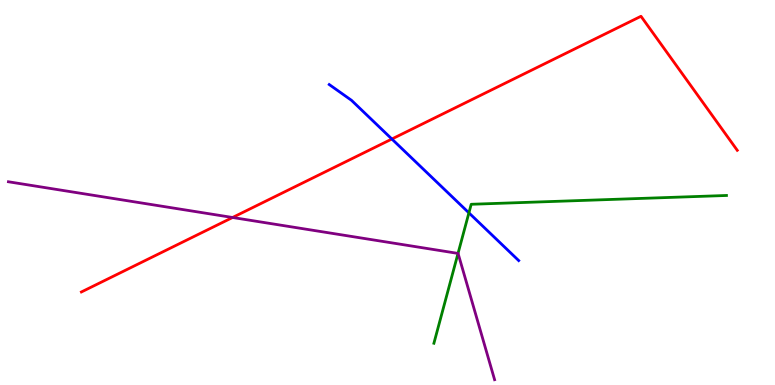[{'lines': ['blue', 'red'], 'intersections': [{'x': 5.06, 'y': 6.39}]}, {'lines': ['green', 'red'], 'intersections': []}, {'lines': ['purple', 'red'], 'intersections': [{'x': 3.0, 'y': 4.35}]}, {'lines': ['blue', 'green'], 'intersections': [{'x': 6.05, 'y': 4.47}]}, {'lines': ['blue', 'purple'], 'intersections': []}, {'lines': ['green', 'purple'], 'intersections': [{'x': 5.91, 'y': 3.42}]}]